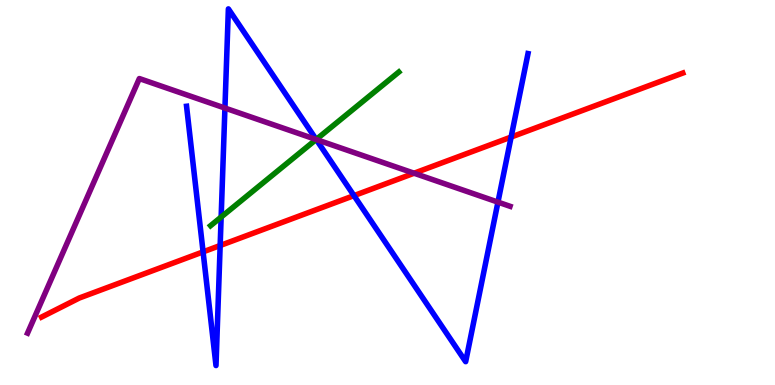[{'lines': ['blue', 'red'], 'intersections': [{'x': 2.62, 'y': 3.46}, {'x': 2.84, 'y': 3.62}, {'x': 4.57, 'y': 4.92}, {'x': 6.6, 'y': 6.44}]}, {'lines': ['green', 'red'], 'intersections': []}, {'lines': ['purple', 'red'], 'intersections': [{'x': 5.34, 'y': 5.5}]}, {'lines': ['blue', 'green'], 'intersections': [{'x': 2.85, 'y': 4.36}, {'x': 4.08, 'y': 6.38}]}, {'lines': ['blue', 'purple'], 'intersections': [{'x': 2.9, 'y': 7.19}, {'x': 4.08, 'y': 6.38}, {'x': 6.43, 'y': 4.75}]}, {'lines': ['green', 'purple'], 'intersections': [{'x': 4.08, 'y': 6.38}]}]